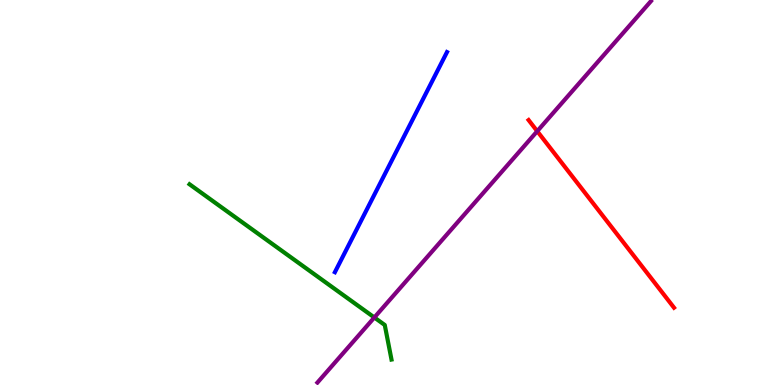[{'lines': ['blue', 'red'], 'intersections': []}, {'lines': ['green', 'red'], 'intersections': []}, {'lines': ['purple', 'red'], 'intersections': [{'x': 6.93, 'y': 6.59}]}, {'lines': ['blue', 'green'], 'intersections': []}, {'lines': ['blue', 'purple'], 'intersections': []}, {'lines': ['green', 'purple'], 'intersections': [{'x': 4.83, 'y': 1.75}]}]